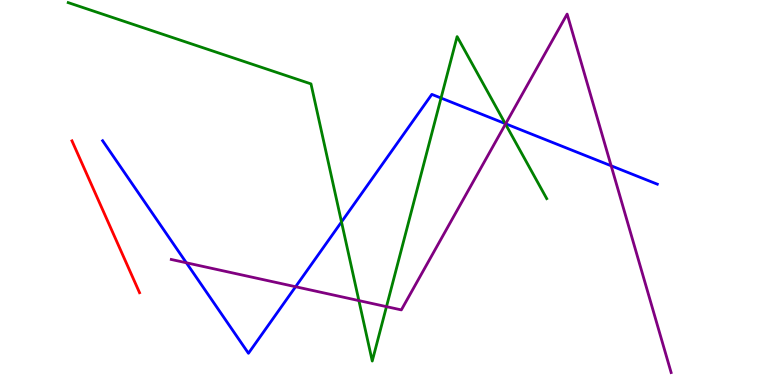[{'lines': ['blue', 'red'], 'intersections': []}, {'lines': ['green', 'red'], 'intersections': []}, {'lines': ['purple', 'red'], 'intersections': []}, {'lines': ['blue', 'green'], 'intersections': [{'x': 4.41, 'y': 4.24}, {'x': 5.69, 'y': 7.45}, {'x': 6.52, 'y': 6.79}]}, {'lines': ['blue', 'purple'], 'intersections': [{'x': 2.4, 'y': 3.17}, {'x': 3.81, 'y': 2.55}, {'x': 6.52, 'y': 6.79}, {'x': 7.89, 'y': 5.69}]}, {'lines': ['green', 'purple'], 'intersections': [{'x': 4.63, 'y': 2.19}, {'x': 4.99, 'y': 2.04}, {'x': 6.52, 'y': 6.78}]}]